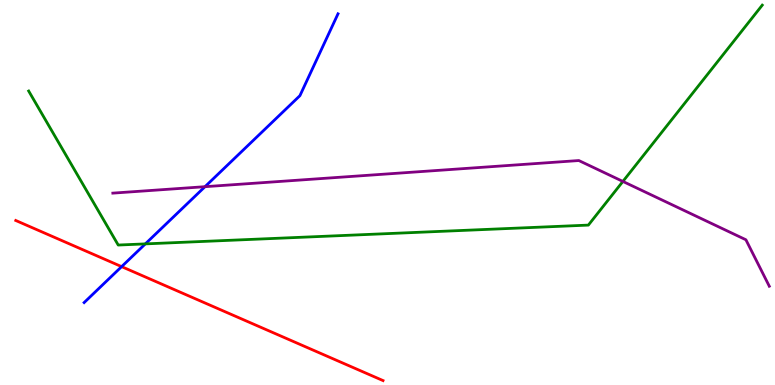[{'lines': ['blue', 'red'], 'intersections': [{'x': 1.57, 'y': 3.07}]}, {'lines': ['green', 'red'], 'intersections': []}, {'lines': ['purple', 'red'], 'intersections': []}, {'lines': ['blue', 'green'], 'intersections': [{'x': 1.88, 'y': 3.67}]}, {'lines': ['blue', 'purple'], 'intersections': [{'x': 2.65, 'y': 5.15}]}, {'lines': ['green', 'purple'], 'intersections': [{'x': 8.04, 'y': 5.29}]}]